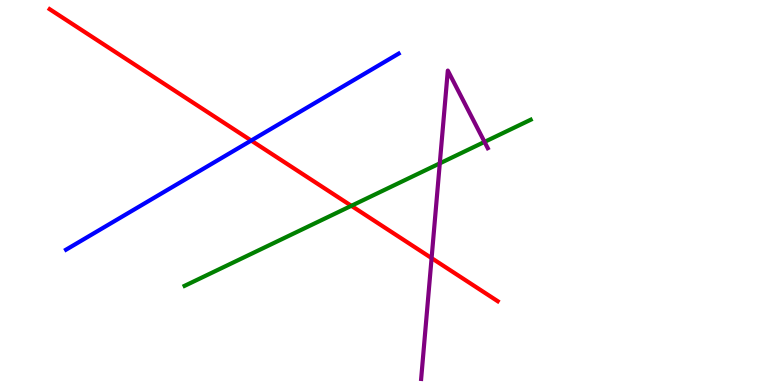[{'lines': ['blue', 'red'], 'intersections': [{'x': 3.24, 'y': 6.35}]}, {'lines': ['green', 'red'], 'intersections': [{'x': 4.53, 'y': 4.65}]}, {'lines': ['purple', 'red'], 'intersections': [{'x': 5.57, 'y': 3.3}]}, {'lines': ['blue', 'green'], 'intersections': []}, {'lines': ['blue', 'purple'], 'intersections': []}, {'lines': ['green', 'purple'], 'intersections': [{'x': 5.67, 'y': 5.76}, {'x': 6.25, 'y': 6.31}]}]